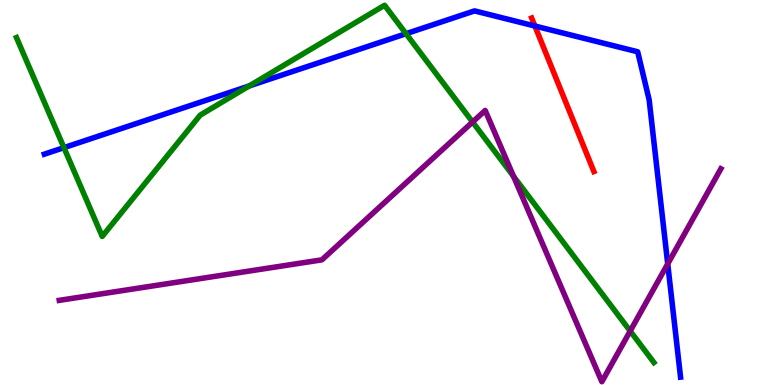[{'lines': ['blue', 'red'], 'intersections': [{'x': 6.9, 'y': 9.32}]}, {'lines': ['green', 'red'], 'intersections': []}, {'lines': ['purple', 'red'], 'intersections': []}, {'lines': ['blue', 'green'], 'intersections': [{'x': 0.825, 'y': 6.16}, {'x': 3.22, 'y': 7.77}, {'x': 5.24, 'y': 9.12}]}, {'lines': ['blue', 'purple'], 'intersections': [{'x': 8.62, 'y': 3.15}]}, {'lines': ['green', 'purple'], 'intersections': [{'x': 6.1, 'y': 6.83}, {'x': 6.63, 'y': 5.42}, {'x': 8.13, 'y': 1.4}]}]